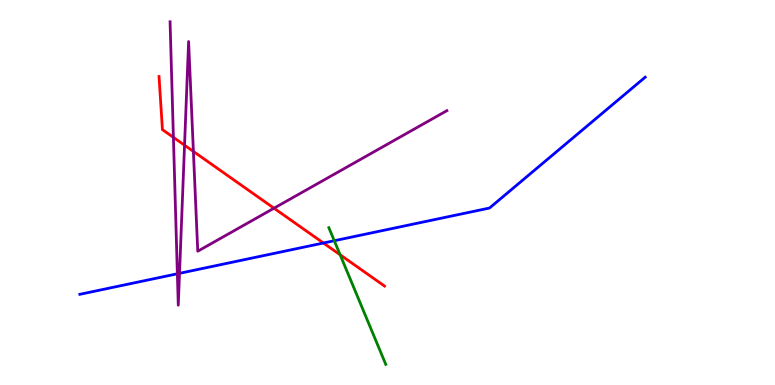[{'lines': ['blue', 'red'], 'intersections': [{'x': 4.17, 'y': 3.69}]}, {'lines': ['green', 'red'], 'intersections': [{'x': 4.39, 'y': 3.38}]}, {'lines': ['purple', 'red'], 'intersections': [{'x': 2.24, 'y': 6.43}, {'x': 2.38, 'y': 6.23}, {'x': 2.5, 'y': 6.07}, {'x': 3.54, 'y': 4.59}]}, {'lines': ['blue', 'green'], 'intersections': [{'x': 4.31, 'y': 3.75}]}, {'lines': ['blue', 'purple'], 'intersections': [{'x': 2.29, 'y': 2.89}, {'x': 2.32, 'y': 2.9}]}, {'lines': ['green', 'purple'], 'intersections': []}]